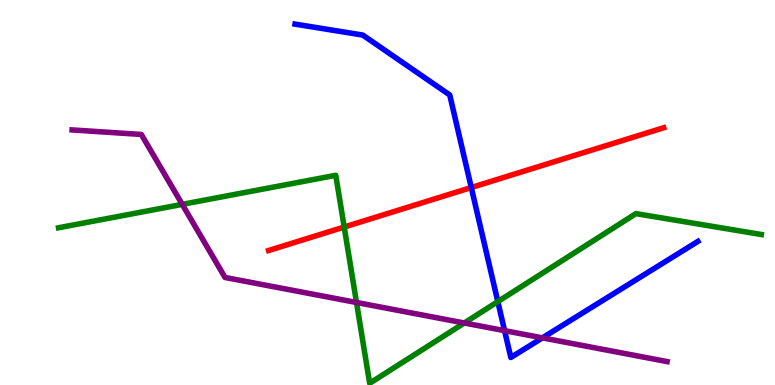[{'lines': ['blue', 'red'], 'intersections': [{'x': 6.08, 'y': 5.13}]}, {'lines': ['green', 'red'], 'intersections': [{'x': 4.44, 'y': 4.1}]}, {'lines': ['purple', 'red'], 'intersections': []}, {'lines': ['blue', 'green'], 'intersections': [{'x': 6.42, 'y': 2.17}]}, {'lines': ['blue', 'purple'], 'intersections': [{'x': 6.51, 'y': 1.41}, {'x': 7.0, 'y': 1.22}]}, {'lines': ['green', 'purple'], 'intersections': [{'x': 2.35, 'y': 4.69}, {'x': 4.6, 'y': 2.14}, {'x': 5.99, 'y': 1.61}]}]